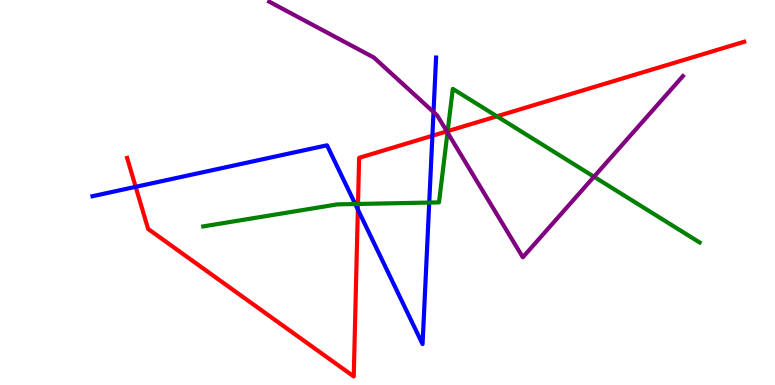[{'lines': ['blue', 'red'], 'intersections': [{'x': 1.75, 'y': 5.15}, {'x': 4.62, 'y': 4.56}, {'x': 5.58, 'y': 6.47}]}, {'lines': ['green', 'red'], 'intersections': [{'x': 4.62, 'y': 4.7}, {'x': 5.78, 'y': 6.59}, {'x': 6.41, 'y': 6.98}]}, {'lines': ['purple', 'red'], 'intersections': [{'x': 5.77, 'y': 6.59}]}, {'lines': ['blue', 'green'], 'intersections': [{'x': 4.58, 'y': 4.7}, {'x': 5.54, 'y': 4.74}]}, {'lines': ['blue', 'purple'], 'intersections': [{'x': 5.59, 'y': 7.09}]}, {'lines': ['green', 'purple'], 'intersections': [{'x': 5.77, 'y': 6.56}, {'x': 7.66, 'y': 5.41}]}]